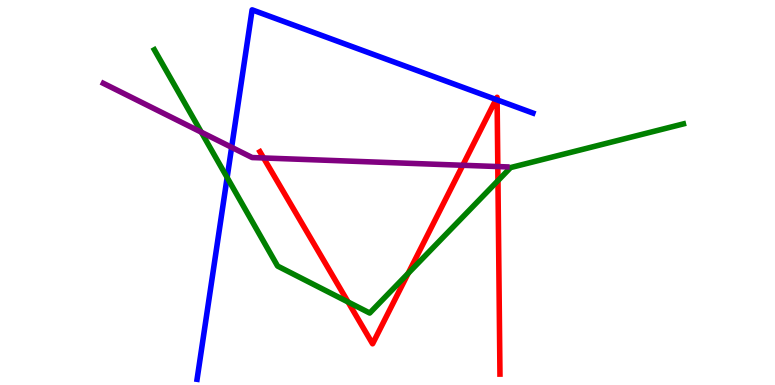[{'lines': ['blue', 'red'], 'intersections': [{'x': 6.4, 'y': 7.42}, {'x': 6.41, 'y': 7.41}]}, {'lines': ['green', 'red'], 'intersections': [{'x': 4.49, 'y': 2.16}, {'x': 5.27, 'y': 2.9}, {'x': 6.43, 'y': 5.31}]}, {'lines': ['purple', 'red'], 'intersections': [{'x': 3.4, 'y': 5.9}, {'x': 5.97, 'y': 5.71}, {'x': 6.42, 'y': 5.67}]}, {'lines': ['blue', 'green'], 'intersections': [{'x': 2.93, 'y': 5.39}]}, {'lines': ['blue', 'purple'], 'intersections': [{'x': 2.99, 'y': 6.17}]}, {'lines': ['green', 'purple'], 'intersections': [{'x': 2.6, 'y': 6.57}]}]